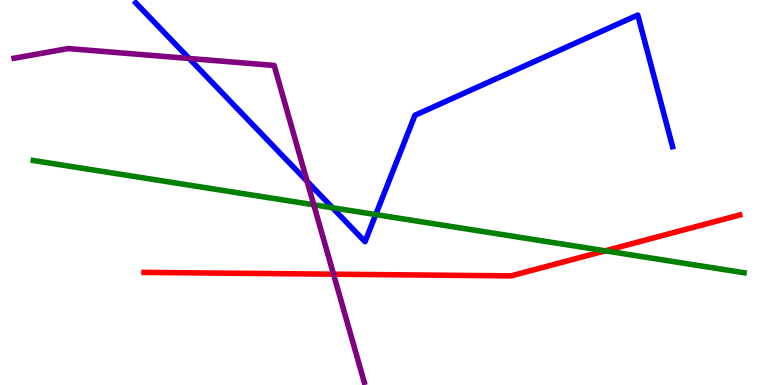[{'lines': ['blue', 'red'], 'intersections': []}, {'lines': ['green', 'red'], 'intersections': [{'x': 7.81, 'y': 3.49}]}, {'lines': ['purple', 'red'], 'intersections': [{'x': 4.3, 'y': 2.88}]}, {'lines': ['blue', 'green'], 'intersections': [{'x': 4.29, 'y': 4.6}, {'x': 4.85, 'y': 4.43}]}, {'lines': ['blue', 'purple'], 'intersections': [{'x': 2.44, 'y': 8.48}, {'x': 3.96, 'y': 5.29}]}, {'lines': ['green', 'purple'], 'intersections': [{'x': 4.05, 'y': 4.68}]}]